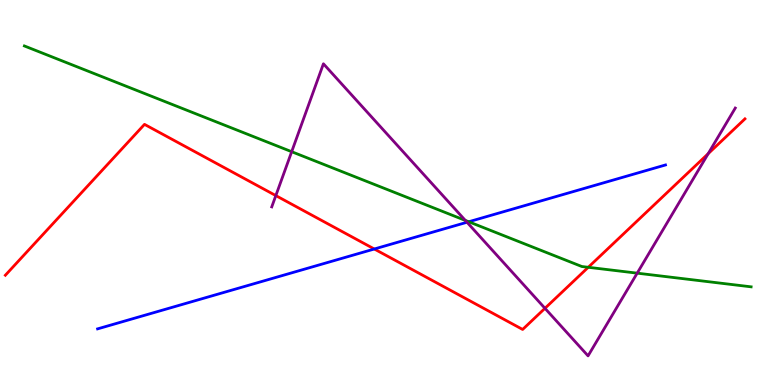[{'lines': ['blue', 'red'], 'intersections': [{'x': 4.83, 'y': 3.53}]}, {'lines': ['green', 'red'], 'intersections': [{'x': 7.59, 'y': 3.06}]}, {'lines': ['purple', 'red'], 'intersections': [{'x': 3.56, 'y': 4.92}, {'x': 7.03, 'y': 1.99}, {'x': 9.14, 'y': 6.01}]}, {'lines': ['blue', 'green'], 'intersections': [{'x': 6.05, 'y': 4.24}]}, {'lines': ['blue', 'purple'], 'intersections': [{'x': 6.03, 'y': 4.23}]}, {'lines': ['green', 'purple'], 'intersections': [{'x': 3.76, 'y': 6.06}, {'x': 6.0, 'y': 4.28}, {'x': 8.22, 'y': 2.9}]}]